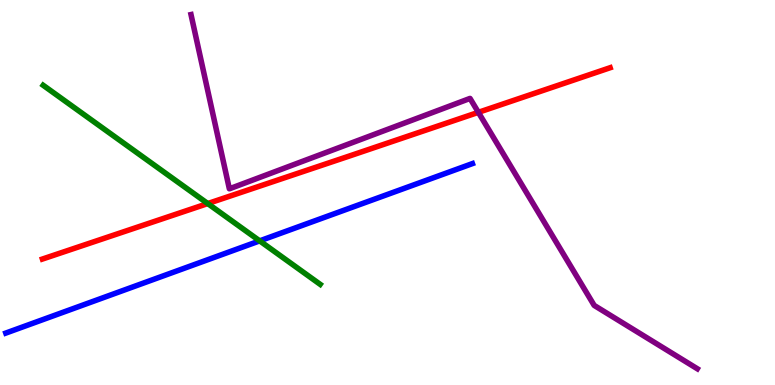[{'lines': ['blue', 'red'], 'intersections': []}, {'lines': ['green', 'red'], 'intersections': [{'x': 2.68, 'y': 4.71}]}, {'lines': ['purple', 'red'], 'intersections': [{'x': 6.17, 'y': 7.08}]}, {'lines': ['blue', 'green'], 'intersections': [{'x': 3.35, 'y': 3.74}]}, {'lines': ['blue', 'purple'], 'intersections': []}, {'lines': ['green', 'purple'], 'intersections': []}]